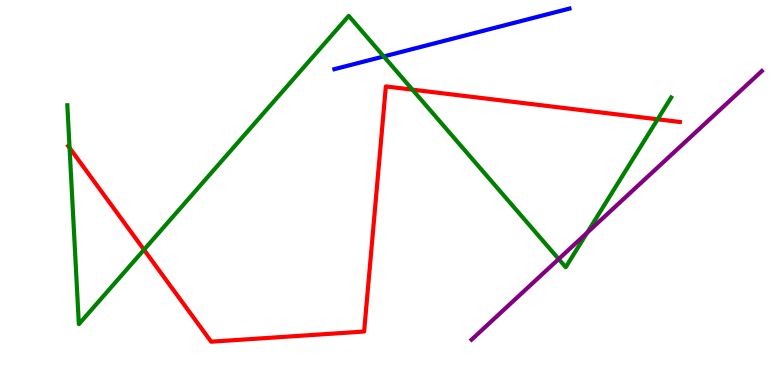[{'lines': ['blue', 'red'], 'intersections': []}, {'lines': ['green', 'red'], 'intersections': [{'x': 0.898, 'y': 6.16}, {'x': 1.86, 'y': 3.51}, {'x': 5.32, 'y': 7.67}, {'x': 8.49, 'y': 6.9}]}, {'lines': ['purple', 'red'], 'intersections': []}, {'lines': ['blue', 'green'], 'intersections': [{'x': 4.95, 'y': 8.53}]}, {'lines': ['blue', 'purple'], 'intersections': []}, {'lines': ['green', 'purple'], 'intersections': [{'x': 7.21, 'y': 3.27}, {'x': 7.58, 'y': 3.96}]}]